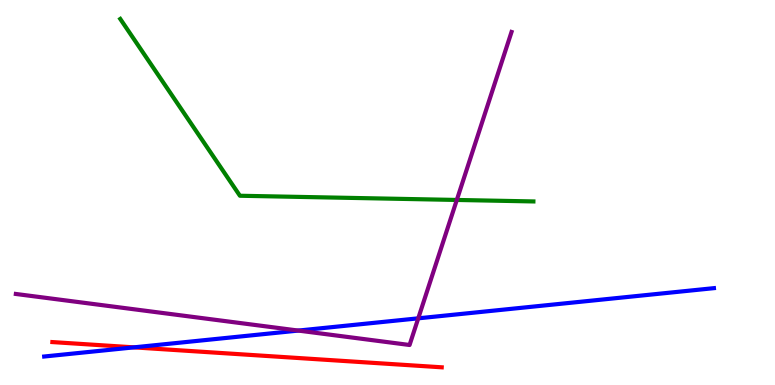[{'lines': ['blue', 'red'], 'intersections': [{'x': 1.73, 'y': 0.978}]}, {'lines': ['green', 'red'], 'intersections': []}, {'lines': ['purple', 'red'], 'intersections': []}, {'lines': ['blue', 'green'], 'intersections': []}, {'lines': ['blue', 'purple'], 'intersections': [{'x': 3.85, 'y': 1.41}, {'x': 5.4, 'y': 1.73}]}, {'lines': ['green', 'purple'], 'intersections': [{'x': 5.89, 'y': 4.81}]}]